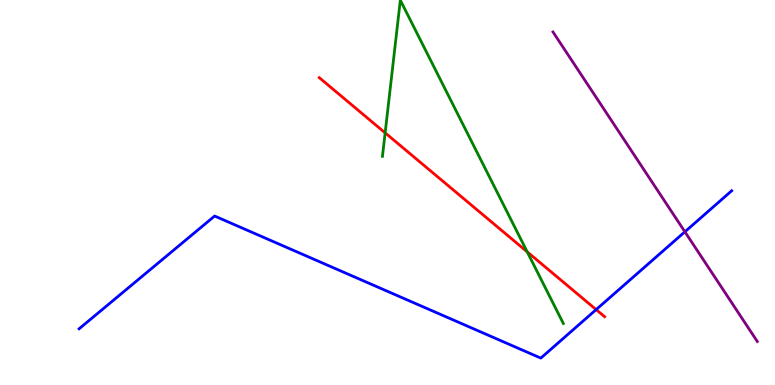[{'lines': ['blue', 'red'], 'intersections': [{'x': 7.69, 'y': 1.96}]}, {'lines': ['green', 'red'], 'intersections': [{'x': 4.97, 'y': 6.55}, {'x': 6.8, 'y': 3.46}]}, {'lines': ['purple', 'red'], 'intersections': []}, {'lines': ['blue', 'green'], 'intersections': []}, {'lines': ['blue', 'purple'], 'intersections': [{'x': 8.84, 'y': 3.98}]}, {'lines': ['green', 'purple'], 'intersections': []}]